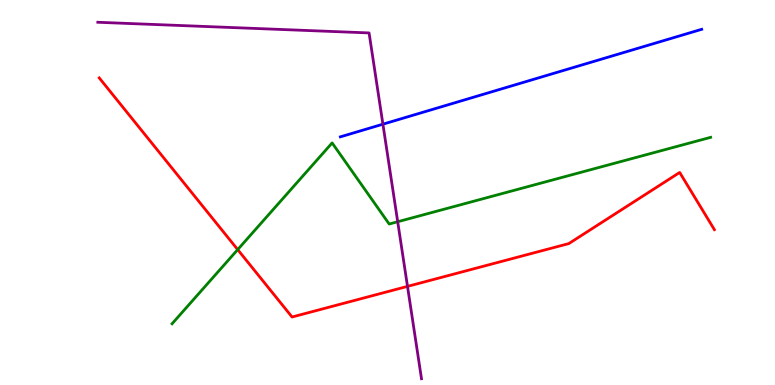[{'lines': ['blue', 'red'], 'intersections': []}, {'lines': ['green', 'red'], 'intersections': [{'x': 3.07, 'y': 3.52}]}, {'lines': ['purple', 'red'], 'intersections': [{'x': 5.26, 'y': 2.56}]}, {'lines': ['blue', 'green'], 'intersections': []}, {'lines': ['blue', 'purple'], 'intersections': [{'x': 4.94, 'y': 6.77}]}, {'lines': ['green', 'purple'], 'intersections': [{'x': 5.13, 'y': 4.24}]}]